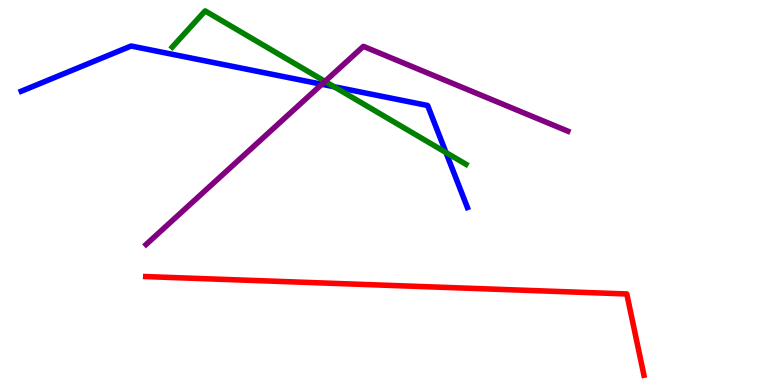[{'lines': ['blue', 'red'], 'intersections': []}, {'lines': ['green', 'red'], 'intersections': []}, {'lines': ['purple', 'red'], 'intersections': []}, {'lines': ['blue', 'green'], 'intersections': [{'x': 4.31, 'y': 7.75}, {'x': 5.75, 'y': 6.04}]}, {'lines': ['blue', 'purple'], 'intersections': [{'x': 4.15, 'y': 7.81}]}, {'lines': ['green', 'purple'], 'intersections': [{'x': 4.19, 'y': 7.89}]}]